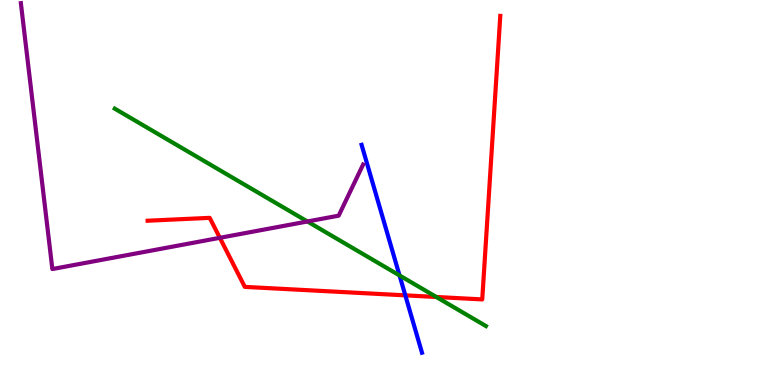[{'lines': ['blue', 'red'], 'intersections': [{'x': 5.23, 'y': 2.33}]}, {'lines': ['green', 'red'], 'intersections': [{'x': 5.63, 'y': 2.29}]}, {'lines': ['purple', 'red'], 'intersections': [{'x': 2.84, 'y': 3.82}]}, {'lines': ['blue', 'green'], 'intersections': [{'x': 5.16, 'y': 2.85}]}, {'lines': ['blue', 'purple'], 'intersections': []}, {'lines': ['green', 'purple'], 'intersections': [{'x': 3.97, 'y': 4.25}]}]